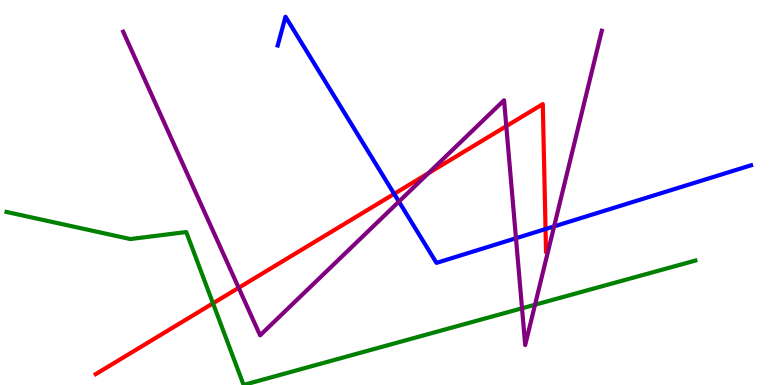[{'lines': ['blue', 'red'], 'intersections': [{'x': 5.09, 'y': 4.96}, {'x': 7.04, 'y': 4.05}]}, {'lines': ['green', 'red'], 'intersections': [{'x': 2.75, 'y': 2.12}]}, {'lines': ['purple', 'red'], 'intersections': [{'x': 3.08, 'y': 2.52}, {'x': 5.53, 'y': 5.5}, {'x': 6.53, 'y': 6.72}]}, {'lines': ['blue', 'green'], 'intersections': []}, {'lines': ['blue', 'purple'], 'intersections': [{'x': 5.15, 'y': 4.76}, {'x': 6.66, 'y': 3.81}, {'x': 7.15, 'y': 4.12}]}, {'lines': ['green', 'purple'], 'intersections': [{'x': 6.74, 'y': 1.99}, {'x': 6.9, 'y': 2.09}]}]